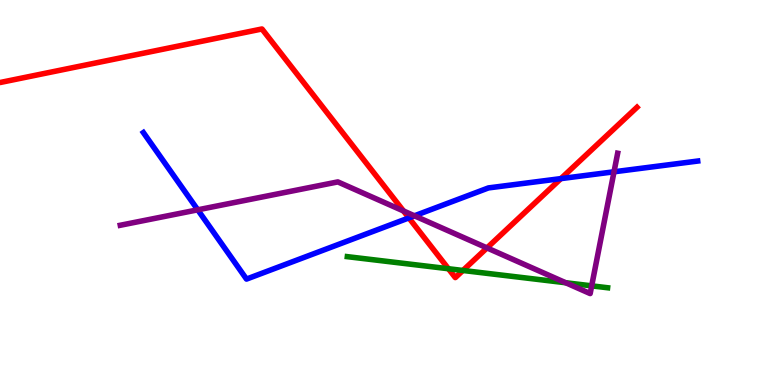[{'lines': ['blue', 'red'], 'intersections': [{'x': 5.28, 'y': 4.34}, {'x': 7.24, 'y': 5.36}]}, {'lines': ['green', 'red'], 'intersections': [{'x': 5.79, 'y': 3.02}, {'x': 5.97, 'y': 2.97}]}, {'lines': ['purple', 'red'], 'intersections': [{'x': 5.21, 'y': 4.52}, {'x': 6.28, 'y': 3.56}]}, {'lines': ['blue', 'green'], 'intersections': []}, {'lines': ['blue', 'purple'], 'intersections': [{'x': 2.55, 'y': 4.55}, {'x': 5.35, 'y': 4.39}, {'x': 7.92, 'y': 5.54}]}, {'lines': ['green', 'purple'], 'intersections': [{'x': 7.3, 'y': 2.66}, {'x': 7.63, 'y': 2.58}]}]